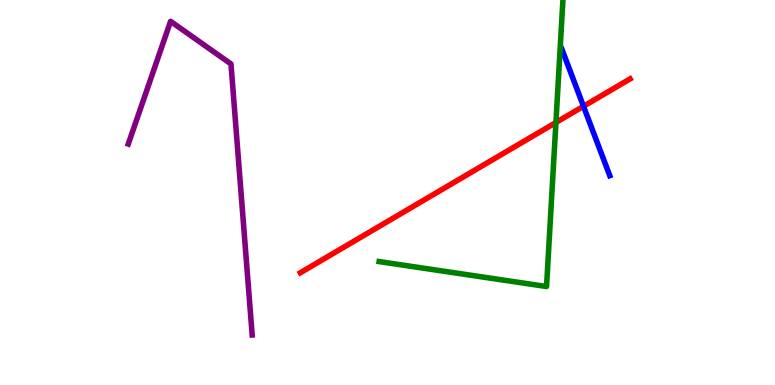[{'lines': ['blue', 'red'], 'intersections': [{'x': 7.53, 'y': 7.24}]}, {'lines': ['green', 'red'], 'intersections': [{'x': 7.17, 'y': 6.82}]}, {'lines': ['purple', 'red'], 'intersections': []}, {'lines': ['blue', 'green'], 'intersections': []}, {'lines': ['blue', 'purple'], 'intersections': []}, {'lines': ['green', 'purple'], 'intersections': []}]